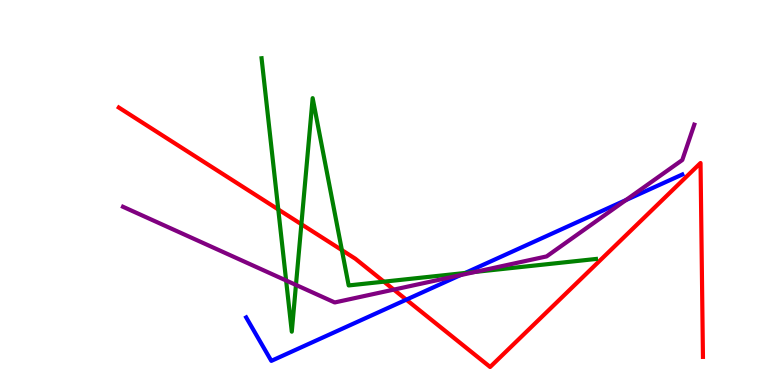[{'lines': ['blue', 'red'], 'intersections': [{'x': 5.24, 'y': 2.22}]}, {'lines': ['green', 'red'], 'intersections': [{'x': 3.59, 'y': 4.56}, {'x': 3.89, 'y': 4.18}, {'x': 4.41, 'y': 3.5}, {'x': 4.95, 'y': 2.68}]}, {'lines': ['purple', 'red'], 'intersections': [{'x': 5.08, 'y': 2.48}]}, {'lines': ['blue', 'green'], 'intersections': [{'x': 6.0, 'y': 2.91}]}, {'lines': ['blue', 'purple'], 'intersections': [{'x': 5.94, 'y': 2.85}, {'x': 8.08, 'y': 4.8}]}, {'lines': ['green', 'purple'], 'intersections': [{'x': 3.69, 'y': 2.71}, {'x': 3.82, 'y': 2.6}, {'x': 6.14, 'y': 2.94}]}]